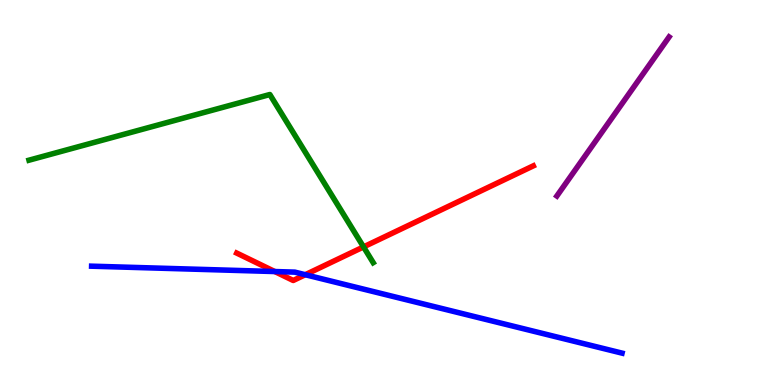[{'lines': ['blue', 'red'], 'intersections': [{'x': 3.55, 'y': 2.95}, {'x': 3.94, 'y': 2.86}]}, {'lines': ['green', 'red'], 'intersections': [{'x': 4.69, 'y': 3.59}]}, {'lines': ['purple', 'red'], 'intersections': []}, {'lines': ['blue', 'green'], 'intersections': []}, {'lines': ['blue', 'purple'], 'intersections': []}, {'lines': ['green', 'purple'], 'intersections': []}]